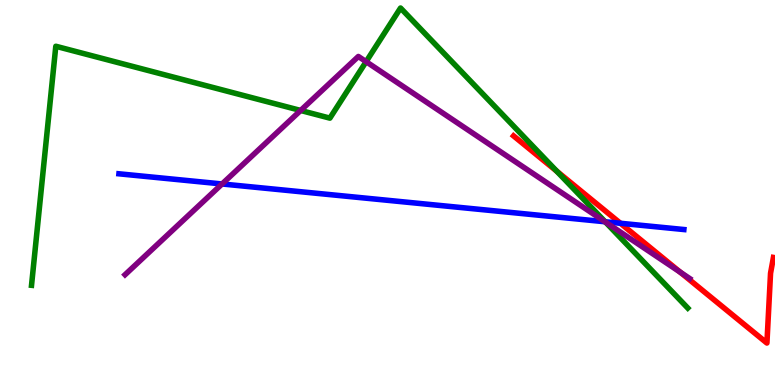[{'lines': ['blue', 'red'], 'intersections': [{'x': 8.01, 'y': 4.2}]}, {'lines': ['green', 'red'], 'intersections': [{'x': 7.19, 'y': 5.55}]}, {'lines': ['purple', 'red'], 'intersections': [{'x': 8.78, 'y': 2.93}]}, {'lines': ['blue', 'green'], 'intersections': [{'x': 7.81, 'y': 4.24}]}, {'lines': ['blue', 'purple'], 'intersections': [{'x': 2.87, 'y': 5.22}, {'x': 7.81, 'y': 4.24}]}, {'lines': ['green', 'purple'], 'intersections': [{'x': 3.88, 'y': 7.13}, {'x': 4.72, 'y': 8.4}, {'x': 7.81, 'y': 4.23}]}]